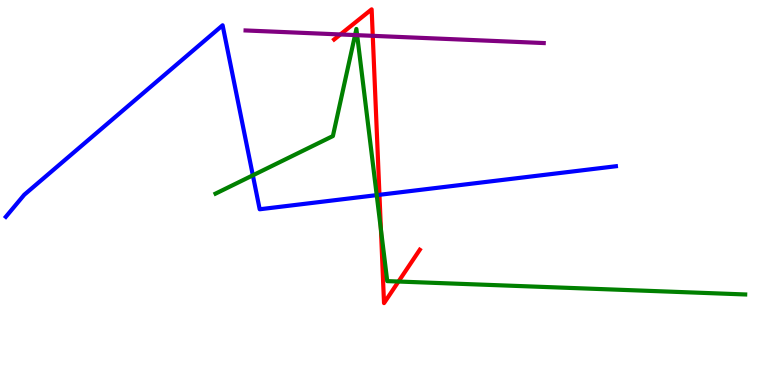[{'lines': ['blue', 'red'], 'intersections': [{'x': 4.9, 'y': 4.94}]}, {'lines': ['green', 'red'], 'intersections': [{'x': 4.92, 'y': 4.04}, {'x': 5.14, 'y': 2.69}]}, {'lines': ['purple', 'red'], 'intersections': [{'x': 4.39, 'y': 9.1}, {'x': 4.81, 'y': 9.07}]}, {'lines': ['blue', 'green'], 'intersections': [{'x': 3.26, 'y': 5.45}, {'x': 4.86, 'y': 4.93}]}, {'lines': ['blue', 'purple'], 'intersections': []}, {'lines': ['green', 'purple'], 'intersections': [{'x': 4.58, 'y': 9.09}, {'x': 4.61, 'y': 9.09}]}]